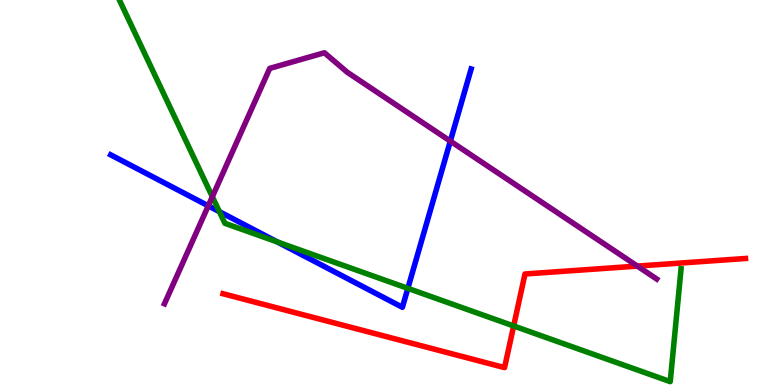[{'lines': ['blue', 'red'], 'intersections': []}, {'lines': ['green', 'red'], 'intersections': [{'x': 6.63, 'y': 1.53}]}, {'lines': ['purple', 'red'], 'intersections': [{'x': 8.22, 'y': 3.09}]}, {'lines': ['blue', 'green'], 'intersections': [{'x': 2.83, 'y': 4.5}, {'x': 3.58, 'y': 3.71}, {'x': 5.26, 'y': 2.51}]}, {'lines': ['blue', 'purple'], 'intersections': [{'x': 2.69, 'y': 4.65}, {'x': 5.81, 'y': 6.33}]}, {'lines': ['green', 'purple'], 'intersections': [{'x': 2.74, 'y': 4.89}]}]